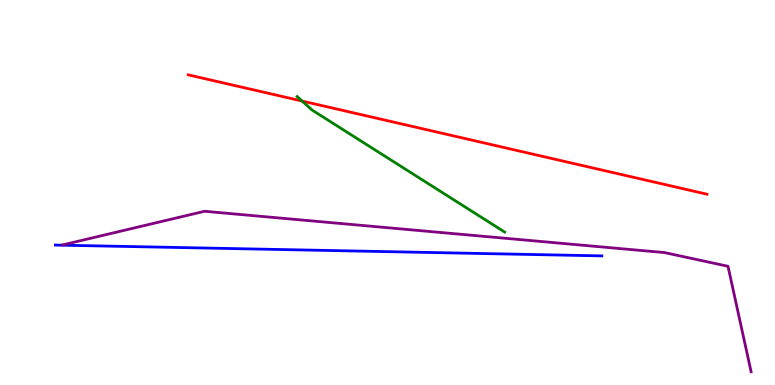[{'lines': ['blue', 'red'], 'intersections': []}, {'lines': ['green', 'red'], 'intersections': [{'x': 3.9, 'y': 7.38}]}, {'lines': ['purple', 'red'], 'intersections': []}, {'lines': ['blue', 'green'], 'intersections': []}, {'lines': ['blue', 'purple'], 'intersections': []}, {'lines': ['green', 'purple'], 'intersections': []}]